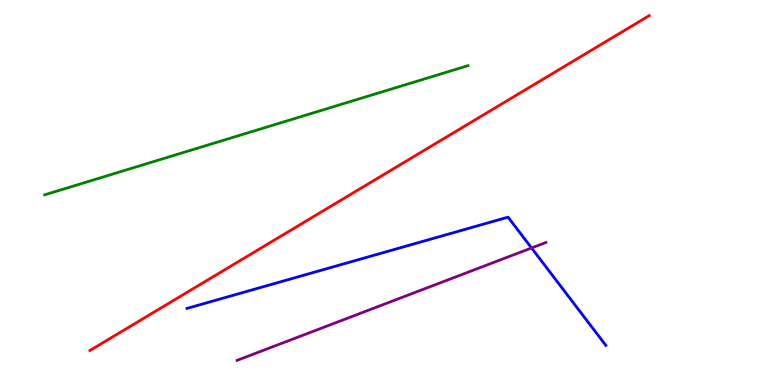[{'lines': ['blue', 'red'], 'intersections': []}, {'lines': ['green', 'red'], 'intersections': []}, {'lines': ['purple', 'red'], 'intersections': []}, {'lines': ['blue', 'green'], 'intersections': []}, {'lines': ['blue', 'purple'], 'intersections': [{'x': 6.86, 'y': 3.56}]}, {'lines': ['green', 'purple'], 'intersections': []}]